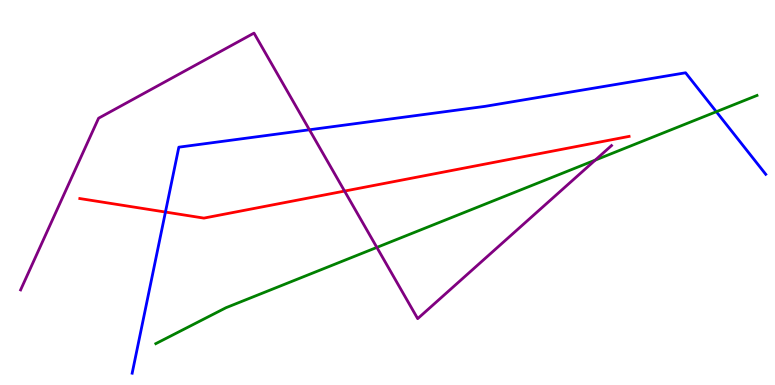[{'lines': ['blue', 'red'], 'intersections': [{'x': 2.13, 'y': 4.49}]}, {'lines': ['green', 'red'], 'intersections': []}, {'lines': ['purple', 'red'], 'intersections': [{'x': 4.45, 'y': 5.04}]}, {'lines': ['blue', 'green'], 'intersections': [{'x': 9.24, 'y': 7.1}]}, {'lines': ['blue', 'purple'], 'intersections': [{'x': 3.99, 'y': 6.63}]}, {'lines': ['green', 'purple'], 'intersections': [{'x': 4.86, 'y': 3.57}, {'x': 7.68, 'y': 5.84}]}]